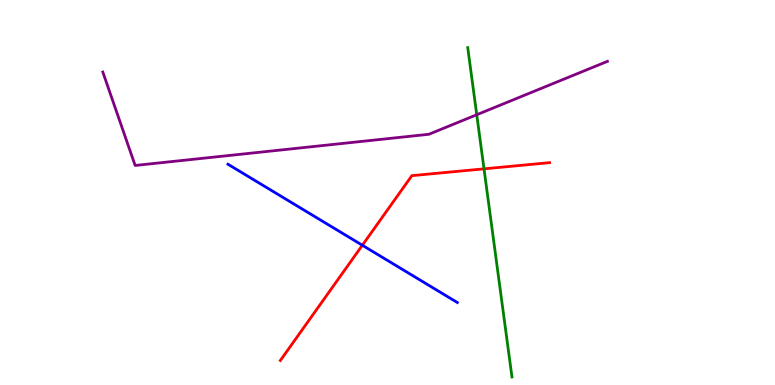[{'lines': ['blue', 'red'], 'intersections': [{'x': 4.68, 'y': 3.63}]}, {'lines': ['green', 'red'], 'intersections': [{'x': 6.25, 'y': 5.61}]}, {'lines': ['purple', 'red'], 'intersections': []}, {'lines': ['blue', 'green'], 'intersections': []}, {'lines': ['blue', 'purple'], 'intersections': []}, {'lines': ['green', 'purple'], 'intersections': [{'x': 6.15, 'y': 7.02}]}]